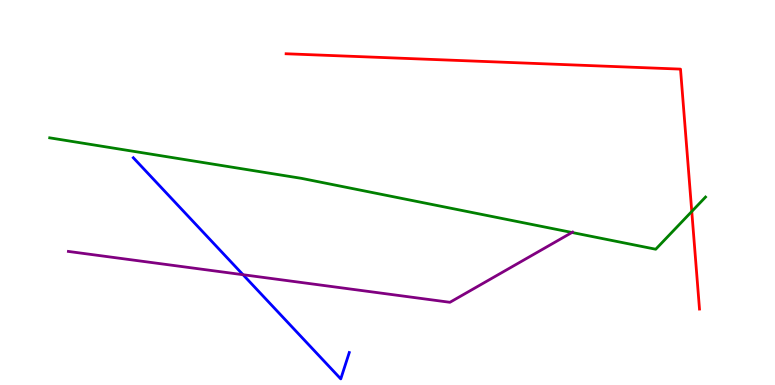[{'lines': ['blue', 'red'], 'intersections': []}, {'lines': ['green', 'red'], 'intersections': [{'x': 8.93, 'y': 4.51}]}, {'lines': ['purple', 'red'], 'intersections': []}, {'lines': ['blue', 'green'], 'intersections': []}, {'lines': ['blue', 'purple'], 'intersections': [{'x': 3.14, 'y': 2.86}]}, {'lines': ['green', 'purple'], 'intersections': [{'x': 7.38, 'y': 3.96}]}]